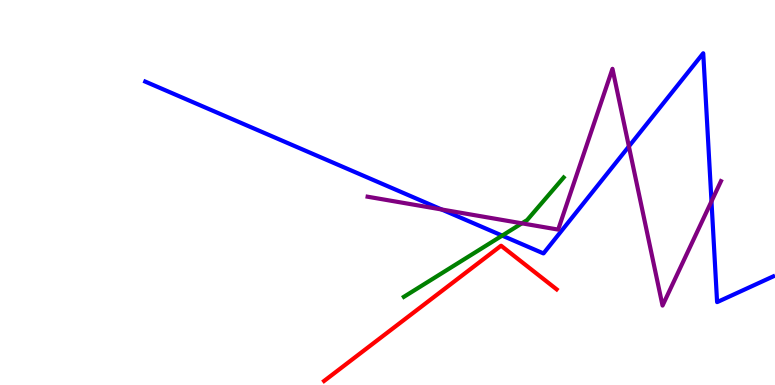[{'lines': ['blue', 'red'], 'intersections': []}, {'lines': ['green', 'red'], 'intersections': []}, {'lines': ['purple', 'red'], 'intersections': []}, {'lines': ['blue', 'green'], 'intersections': [{'x': 6.48, 'y': 3.88}]}, {'lines': ['blue', 'purple'], 'intersections': [{'x': 5.7, 'y': 4.56}, {'x': 8.11, 'y': 6.2}, {'x': 9.18, 'y': 4.77}]}, {'lines': ['green', 'purple'], 'intersections': [{'x': 6.73, 'y': 4.2}]}]